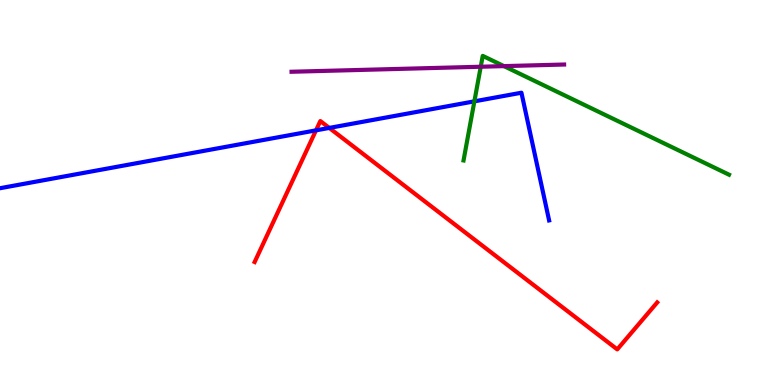[{'lines': ['blue', 'red'], 'intersections': [{'x': 4.08, 'y': 6.61}, {'x': 4.25, 'y': 6.68}]}, {'lines': ['green', 'red'], 'intersections': []}, {'lines': ['purple', 'red'], 'intersections': []}, {'lines': ['blue', 'green'], 'intersections': [{'x': 6.12, 'y': 7.37}]}, {'lines': ['blue', 'purple'], 'intersections': []}, {'lines': ['green', 'purple'], 'intersections': [{'x': 6.2, 'y': 8.27}, {'x': 6.5, 'y': 8.28}]}]